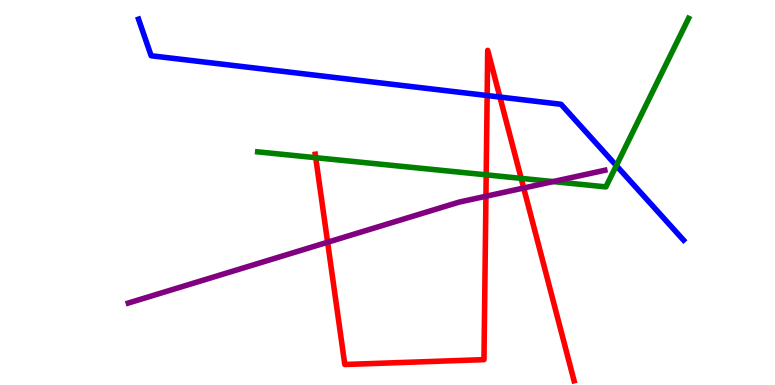[{'lines': ['blue', 'red'], 'intersections': [{'x': 6.29, 'y': 7.52}, {'x': 6.45, 'y': 7.48}]}, {'lines': ['green', 'red'], 'intersections': [{'x': 4.07, 'y': 5.9}, {'x': 6.27, 'y': 5.46}, {'x': 6.72, 'y': 5.37}]}, {'lines': ['purple', 'red'], 'intersections': [{'x': 4.23, 'y': 3.71}, {'x': 6.27, 'y': 4.9}, {'x': 6.76, 'y': 5.12}]}, {'lines': ['blue', 'green'], 'intersections': [{'x': 7.95, 'y': 5.7}]}, {'lines': ['blue', 'purple'], 'intersections': []}, {'lines': ['green', 'purple'], 'intersections': [{'x': 7.14, 'y': 5.28}]}]